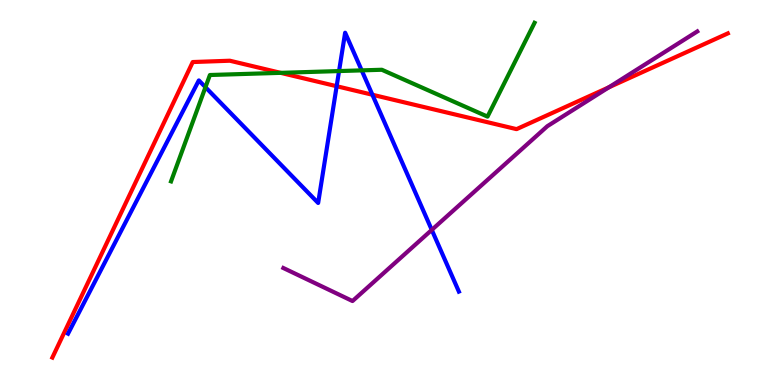[{'lines': ['blue', 'red'], 'intersections': [{'x': 4.34, 'y': 7.76}, {'x': 4.81, 'y': 7.54}]}, {'lines': ['green', 'red'], 'intersections': [{'x': 3.62, 'y': 8.11}]}, {'lines': ['purple', 'red'], 'intersections': [{'x': 7.86, 'y': 7.73}]}, {'lines': ['blue', 'green'], 'intersections': [{'x': 2.65, 'y': 7.74}, {'x': 4.37, 'y': 8.15}, {'x': 4.67, 'y': 8.17}]}, {'lines': ['blue', 'purple'], 'intersections': [{'x': 5.57, 'y': 4.03}]}, {'lines': ['green', 'purple'], 'intersections': []}]